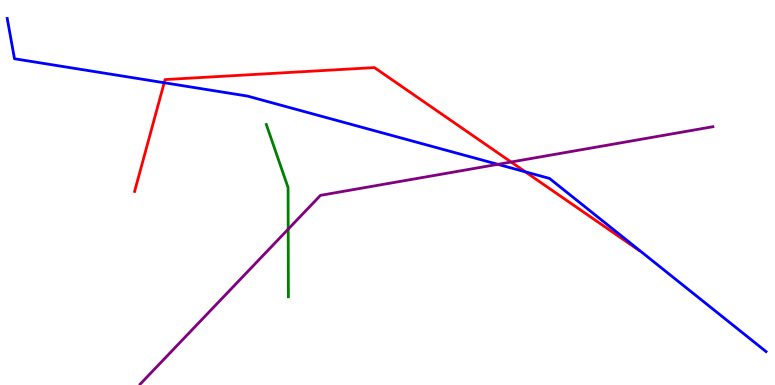[{'lines': ['blue', 'red'], 'intersections': [{'x': 2.12, 'y': 7.85}, {'x': 6.78, 'y': 5.54}]}, {'lines': ['green', 'red'], 'intersections': []}, {'lines': ['purple', 'red'], 'intersections': [{'x': 6.59, 'y': 5.79}]}, {'lines': ['blue', 'green'], 'intersections': []}, {'lines': ['blue', 'purple'], 'intersections': [{'x': 6.42, 'y': 5.73}]}, {'lines': ['green', 'purple'], 'intersections': [{'x': 3.72, 'y': 4.05}]}]